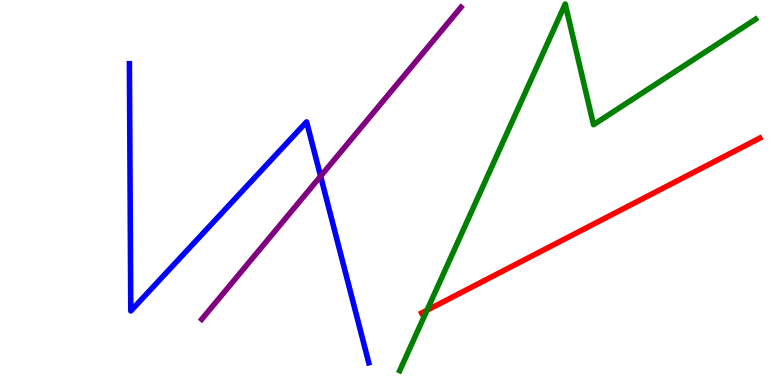[{'lines': ['blue', 'red'], 'intersections': []}, {'lines': ['green', 'red'], 'intersections': [{'x': 5.51, 'y': 1.94}]}, {'lines': ['purple', 'red'], 'intersections': []}, {'lines': ['blue', 'green'], 'intersections': []}, {'lines': ['blue', 'purple'], 'intersections': [{'x': 4.14, 'y': 5.42}]}, {'lines': ['green', 'purple'], 'intersections': []}]